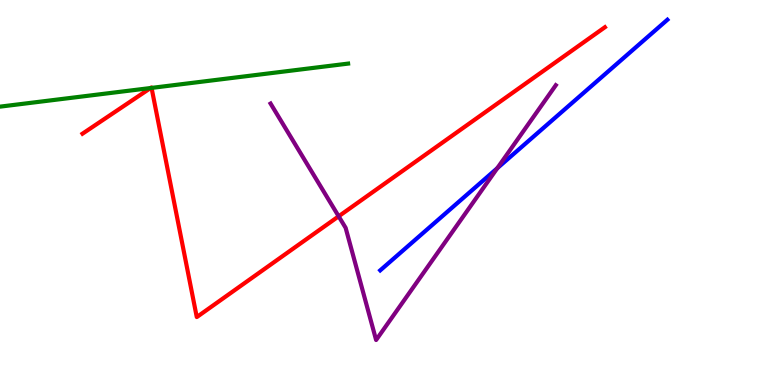[{'lines': ['blue', 'red'], 'intersections': []}, {'lines': ['green', 'red'], 'intersections': [{'x': 1.94, 'y': 7.71}, {'x': 1.96, 'y': 7.72}]}, {'lines': ['purple', 'red'], 'intersections': [{'x': 4.37, 'y': 4.38}]}, {'lines': ['blue', 'green'], 'intersections': []}, {'lines': ['blue', 'purple'], 'intersections': [{'x': 6.42, 'y': 5.63}]}, {'lines': ['green', 'purple'], 'intersections': []}]